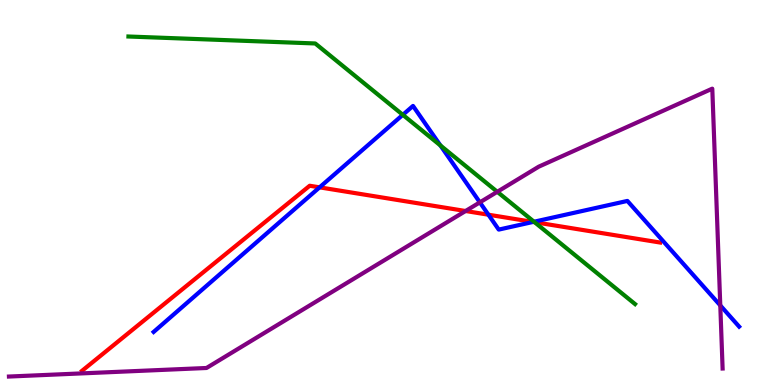[{'lines': ['blue', 'red'], 'intersections': [{'x': 4.12, 'y': 5.13}, {'x': 6.3, 'y': 4.42}, {'x': 6.88, 'y': 4.24}]}, {'lines': ['green', 'red'], 'intersections': [{'x': 6.9, 'y': 4.23}]}, {'lines': ['purple', 'red'], 'intersections': [{'x': 6.01, 'y': 4.52}]}, {'lines': ['blue', 'green'], 'intersections': [{'x': 5.2, 'y': 7.02}, {'x': 5.68, 'y': 6.22}, {'x': 6.89, 'y': 4.24}]}, {'lines': ['blue', 'purple'], 'intersections': [{'x': 6.19, 'y': 4.74}, {'x': 9.29, 'y': 2.07}]}, {'lines': ['green', 'purple'], 'intersections': [{'x': 6.42, 'y': 5.02}]}]